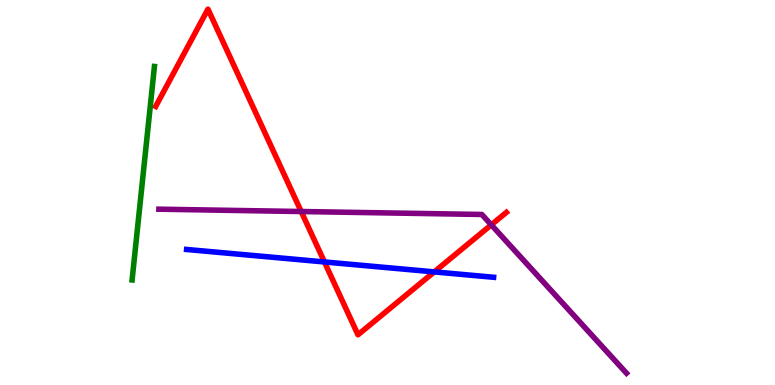[{'lines': ['blue', 'red'], 'intersections': [{'x': 4.19, 'y': 3.2}, {'x': 5.6, 'y': 2.94}]}, {'lines': ['green', 'red'], 'intersections': []}, {'lines': ['purple', 'red'], 'intersections': [{'x': 3.89, 'y': 4.51}, {'x': 6.34, 'y': 4.16}]}, {'lines': ['blue', 'green'], 'intersections': []}, {'lines': ['blue', 'purple'], 'intersections': []}, {'lines': ['green', 'purple'], 'intersections': []}]